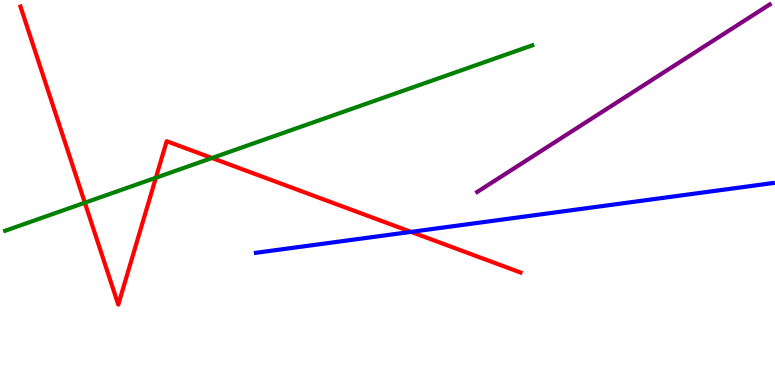[{'lines': ['blue', 'red'], 'intersections': [{'x': 5.3, 'y': 3.98}]}, {'lines': ['green', 'red'], 'intersections': [{'x': 1.09, 'y': 4.73}, {'x': 2.01, 'y': 5.38}, {'x': 2.74, 'y': 5.9}]}, {'lines': ['purple', 'red'], 'intersections': []}, {'lines': ['blue', 'green'], 'intersections': []}, {'lines': ['blue', 'purple'], 'intersections': []}, {'lines': ['green', 'purple'], 'intersections': []}]